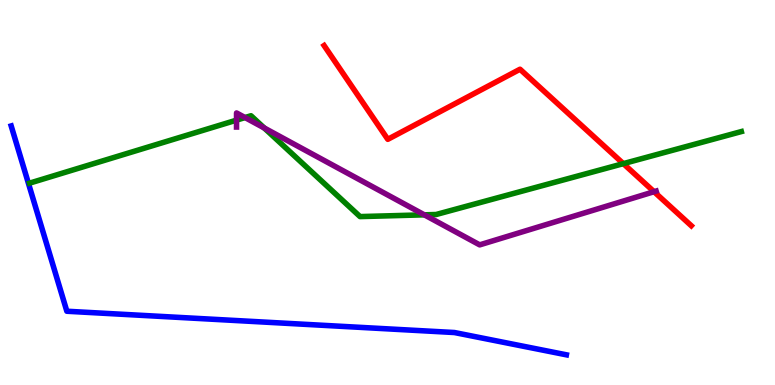[{'lines': ['blue', 'red'], 'intersections': []}, {'lines': ['green', 'red'], 'intersections': [{'x': 8.04, 'y': 5.75}]}, {'lines': ['purple', 'red'], 'intersections': [{'x': 8.44, 'y': 5.02}]}, {'lines': ['blue', 'green'], 'intersections': []}, {'lines': ['blue', 'purple'], 'intersections': []}, {'lines': ['green', 'purple'], 'intersections': [{'x': 3.05, 'y': 6.88}, {'x': 3.16, 'y': 6.95}, {'x': 3.41, 'y': 6.68}, {'x': 5.48, 'y': 4.42}]}]